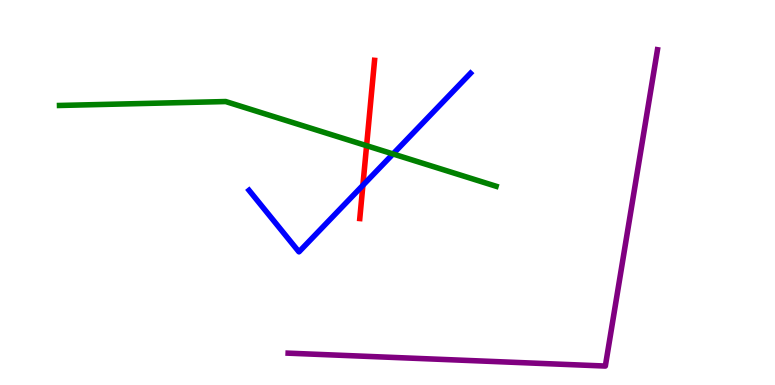[{'lines': ['blue', 'red'], 'intersections': [{'x': 4.68, 'y': 5.19}]}, {'lines': ['green', 'red'], 'intersections': [{'x': 4.73, 'y': 6.22}]}, {'lines': ['purple', 'red'], 'intersections': []}, {'lines': ['blue', 'green'], 'intersections': [{'x': 5.07, 'y': 6.0}]}, {'lines': ['blue', 'purple'], 'intersections': []}, {'lines': ['green', 'purple'], 'intersections': []}]